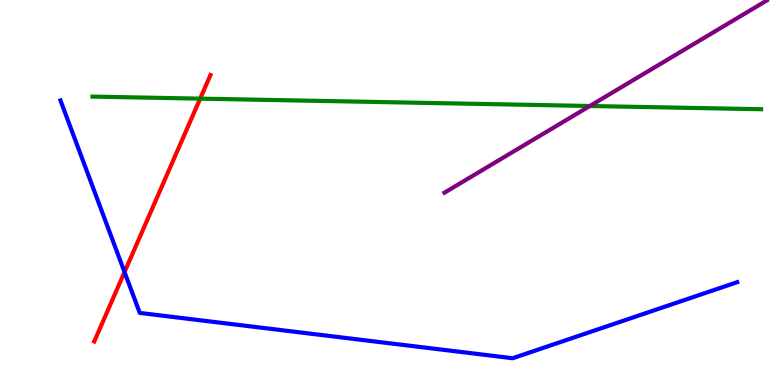[{'lines': ['blue', 'red'], 'intersections': [{'x': 1.61, 'y': 2.93}]}, {'lines': ['green', 'red'], 'intersections': [{'x': 2.58, 'y': 7.44}]}, {'lines': ['purple', 'red'], 'intersections': []}, {'lines': ['blue', 'green'], 'intersections': []}, {'lines': ['blue', 'purple'], 'intersections': []}, {'lines': ['green', 'purple'], 'intersections': [{'x': 7.61, 'y': 7.25}]}]